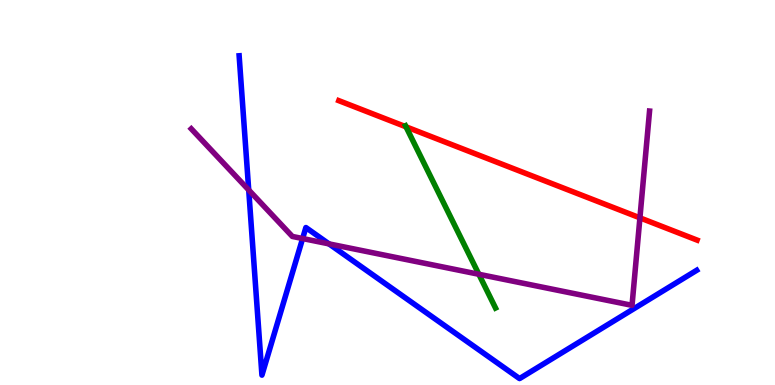[{'lines': ['blue', 'red'], 'intersections': []}, {'lines': ['green', 'red'], 'intersections': [{'x': 5.24, 'y': 6.71}]}, {'lines': ['purple', 'red'], 'intersections': [{'x': 8.26, 'y': 4.34}]}, {'lines': ['blue', 'green'], 'intersections': []}, {'lines': ['blue', 'purple'], 'intersections': [{'x': 3.21, 'y': 5.07}, {'x': 3.9, 'y': 3.8}, {'x': 4.25, 'y': 3.67}]}, {'lines': ['green', 'purple'], 'intersections': [{'x': 6.18, 'y': 2.88}]}]